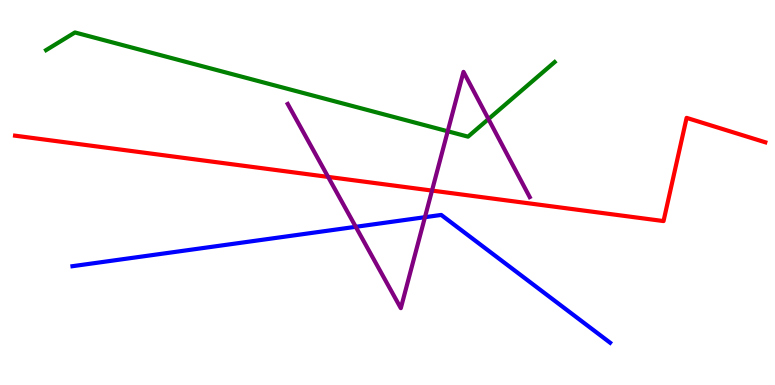[{'lines': ['blue', 'red'], 'intersections': []}, {'lines': ['green', 'red'], 'intersections': []}, {'lines': ['purple', 'red'], 'intersections': [{'x': 4.23, 'y': 5.41}, {'x': 5.57, 'y': 5.05}]}, {'lines': ['blue', 'green'], 'intersections': []}, {'lines': ['blue', 'purple'], 'intersections': [{'x': 4.59, 'y': 4.11}, {'x': 5.48, 'y': 4.36}]}, {'lines': ['green', 'purple'], 'intersections': [{'x': 5.78, 'y': 6.59}, {'x': 6.3, 'y': 6.91}]}]